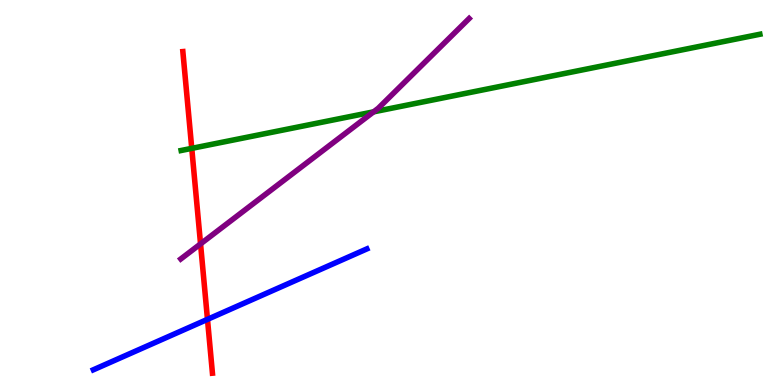[{'lines': ['blue', 'red'], 'intersections': [{'x': 2.68, 'y': 1.71}]}, {'lines': ['green', 'red'], 'intersections': [{'x': 2.47, 'y': 6.15}]}, {'lines': ['purple', 'red'], 'intersections': [{'x': 2.59, 'y': 3.67}]}, {'lines': ['blue', 'green'], 'intersections': []}, {'lines': ['blue', 'purple'], 'intersections': []}, {'lines': ['green', 'purple'], 'intersections': [{'x': 4.82, 'y': 7.09}]}]